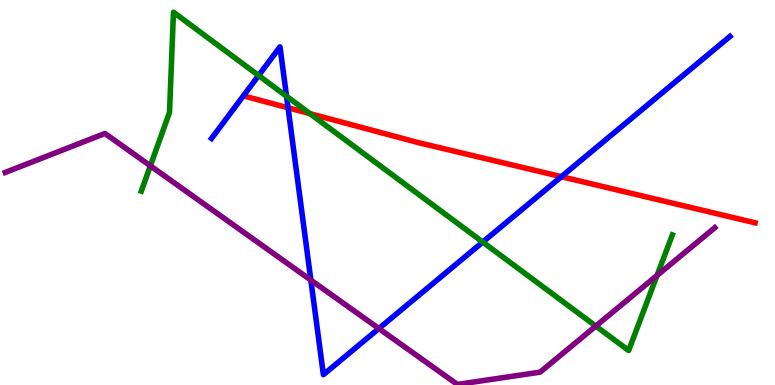[{'lines': ['blue', 'red'], 'intersections': [{'x': 3.72, 'y': 7.2}, {'x': 7.24, 'y': 5.41}]}, {'lines': ['green', 'red'], 'intersections': [{'x': 4.0, 'y': 7.05}]}, {'lines': ['purple', 'red'], 'intersections': []}, {'lines': ['blue', 'green'], 'intersections': [{'x': 3.34, 'y': 8.04}, {'x': 3.7, 'y': 7.5}, {'x': 6.23, 'y': 3.71}]}, {'lines': ['blue', 'purple'], 'intersections': [{'x': 4.01, 'y': 2.72}, {'x': 4.89, 'y': 1.47}]}, {'lines': ['green', 'purple'], 'intersections': [{'x': 1.94, 'y': 5.69}, {'x': 7.69, 'y': 1.53}, {'x': 8.48, 'y': 2.85}]}]